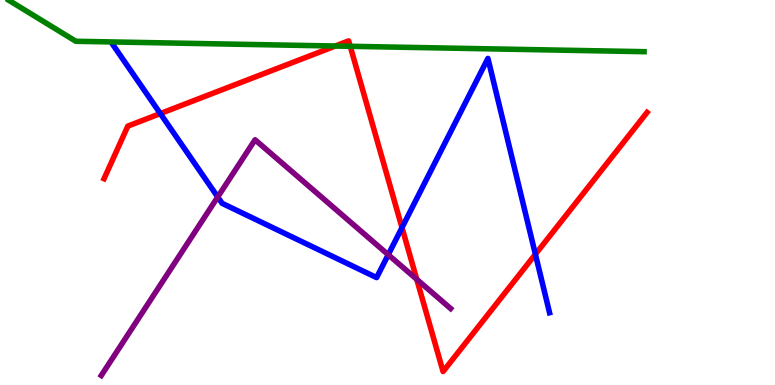[{'lines': ['blue', 'red'], 'intersections': [{'x': 2.07, 'y': 7.05}, {'x': 5.19, 'y': 4.09}, {'x': 6.91, 'y': 3.4}]}, {'lines': ['green', 'red'], 'intersections': [{'x': 4.33, 'y': 8.8}, {'x': 4.52, 'y': 8.8}]}, {'lines': ['purple', 'red'], 'intersections': [{'x': 5.38, 'y': 2.75}]}, {'lines': ['blue', 'green'], 'intersections': []}, {'lines': ['blue', 'purple'], 'intersections': [{'x': 2.81, 'y': 4.88}, {'x': 5.01, 'y': 3.38}]}, {'lines': ['green', 'purple'], 'intersections': []}]